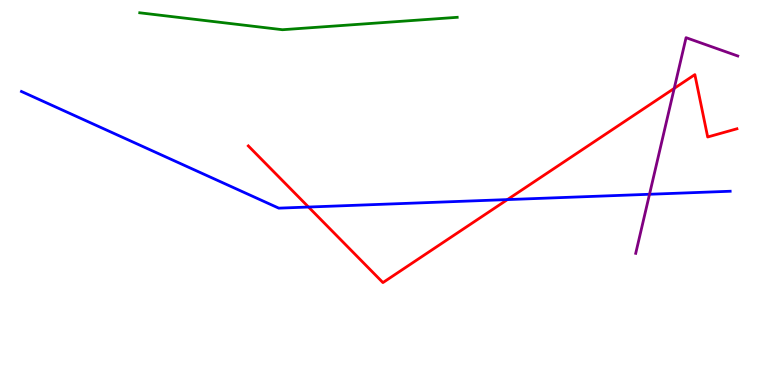[{'lines': ['blue', 'red'], 'intersections': [{'x': 3.98, 'y': 4.62}, {'x': 6.55, 'y': 4.82}]}, {'lines': ['green', 'red'], 'intersections': []}, {'lines': ['purple', 'red'], 'intersections': [{'x': 8.7, 'y': 7.7}]}, {'lines': ['blue', 'green'], 'intersections': []}, {'lines': ['blue', 'purple'], 'intersections': [{'x': 8.38, 'y': 4.95}]}, {'lines': ['green', 'purple'], 'intersections': []}]